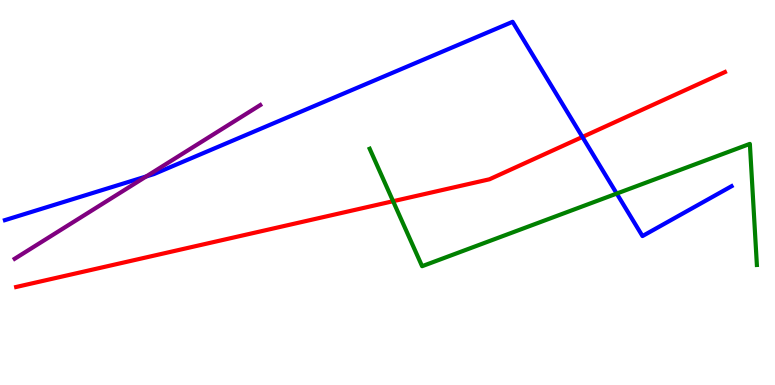[{'lines': ['blue', 'red'], 'intersections': [{'x': 7.52, 'y': 6.44}]}, {'lines': ['green', 'red'], 'intersections': [{'x': 5.07, 'y': 4.77}]}, {'lines': ['purple', 'red'], 'intersections': []}, {'lines': ['blue', 'green'], 'intersections': [{'x': 7.96, 'y': 4.97}]}, {'lines': ['blue', 'purple'], 'intersections': [{'x': 1.89, 'y': 5.42}]}, {'lines': ['green', 'purple'], 'intersections': []}]